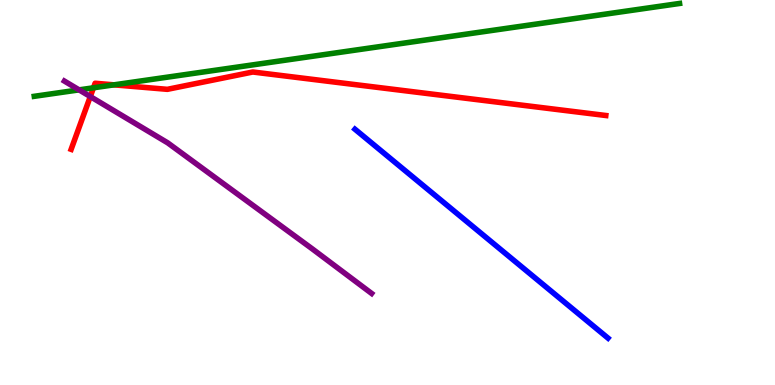[{'lines': ['blue', 'red'], 'intersections': []}, {'lines': ['green', 'red'], 'intersections': [{'x': 1.21, 'y': 7.72}, {'x': 1.47, 'y': 7.8}]}, {'lines': ['purple', 'red'], 'intersections': [{'x': 1.17, 'y': 7.49}]}, {'lines': ['blue', 'green'], 'intersections': []}, {'lines': ['blue', 'purple'], 'intersections': []}, {'lines': ['green', 'purple'], 'intersections': [{'x': 1.02, 'y': 7.67}]}]